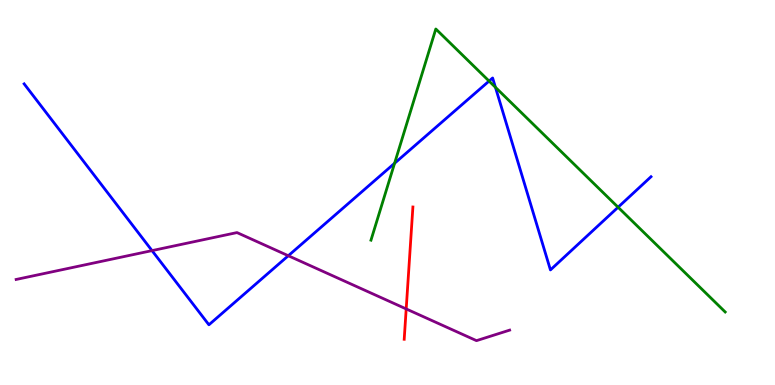[{'lines': ['blue', 'red'], 'intersections': []}, {'lines': ['green', 'red'], 'intersections': []}, {'lines': ['purple', 'red'], 'intersections': [{'x': 5.24, 'y': 1.98}]}, {'lines': ['blue', 'green'], 'intersections': [{'x': 5.09, 'y': 5.76}, {'x': 6.31, 'y': 7.89}, {'x': 6.39, 'y': 7.73}, {'x': 7.98, 'y': 4.62}]}, {'lines': ['blue', 'purple'], 'intersections': [{'x': 1.96, 'y': 3.49}, {'x': 3.72, 'y': 3.36}]}, {'lines': ['green', 'purple'], 'intersections': []}]